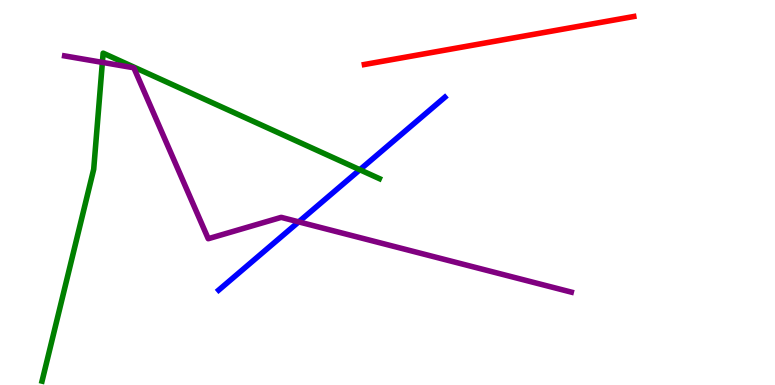[{'lines': ['blue', 'red'], 'intersections': []}, {'lines': ['green', 'red'], 'intersections': []}, {'lines': ['purple', 'red'], 'intersections': []}, {'lines': ['blue', 'green'], 'intersections': [{'x': 4.64, 'y': 5.59}]}, {'lines': ['blue', 'purple'], 'intersections': [{'x': 3.85, 'y': 4.24}]}, {'lines': ['green', 'purple'], 'intersections': [{'x': 1.32, 'y': 8.38}]}]